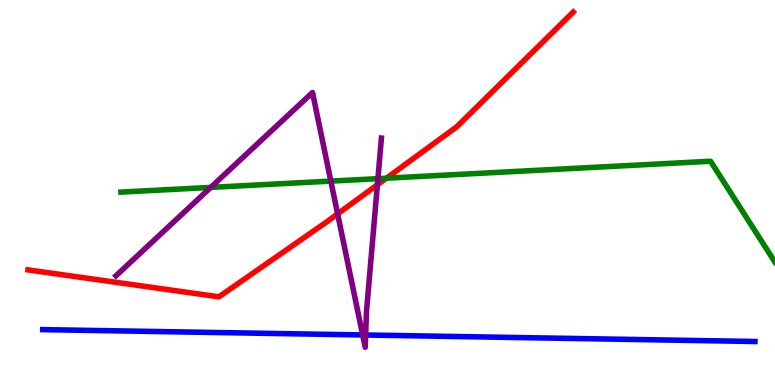[{'lines': ['blue', 'red'], 'intersections': []}, {'lines': ['green', 'red'], 'intersections': [{'x': 4.99, 'y': 5.37}]}, {'lines': ['purple', 'red'], 'intersections': [{'x': 4.36, 'y': 4.44}, {'x': 4.87, 'y': 5.2}]}, {'lines': ['blue', 'green'], 'intersections': []}, {'lines': ['blue', 'purple'], 'intersections': [{'x': 4.68, 'y': 1.3}, {'x': 4.72, 'y': 1.3}]}, {'lines': ['green', 'purple'], 'intersections': [{'x': 2.72, 'y': 5.13}, {'x': 4.27, 'y': 5.3}, {'x': 4.88, 'y': 5.36}]}]